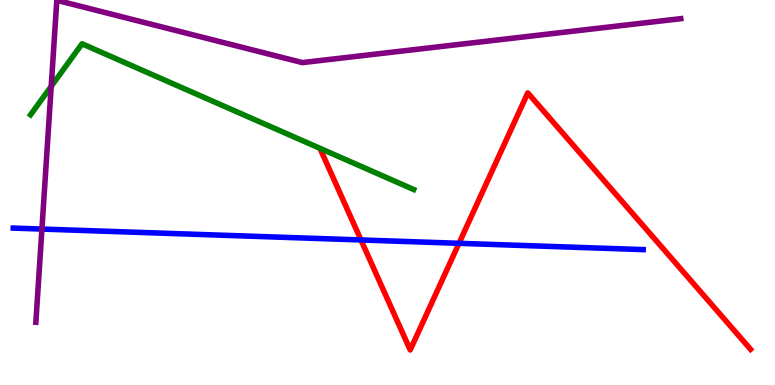[{'lines': ['blue', 'red'], 'intersections': [{'x': 4.66, 'y': 3.77}, {'x': 5.92, 'y': 3.68}]}, {'lines': ['green', 'red'], 'intersections': []}, {'lines': ['purple', 'red'], 'intersections': []}, {'lines': ['blue', 'green'], 'intersections': []}, {'lines': ['blue', 'purple'], 'intersections': [{'x': 0.541, 'y': 4.05}]}, {'lines': ['green', 'purple'], 'intersections': [{'x': 0.661, 'y': 7.76}]}]